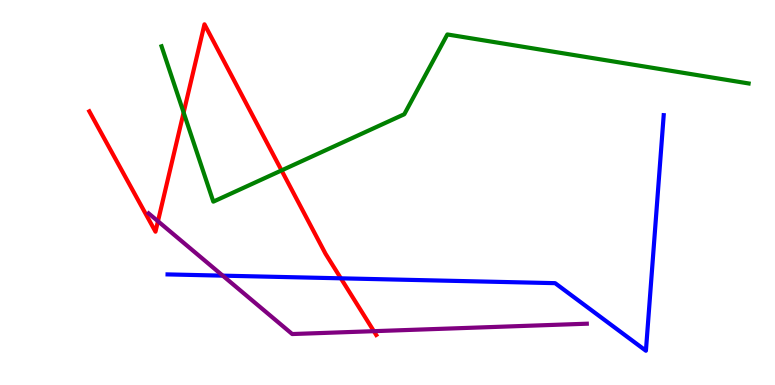[{'lines': ['blue', 'red'], 'intersections': [{'x': 4.4, 'y': 2.77}]}, {'lines': ['green', 'red'], 'intersections': [{'x': 2.37, 'y': 7.08}, {'x': 3.63, 'y': 5.57}]}, {'lines': ['purple', 'red'], 'intersections': [{'x': 2.04, 'y': 4.25}, {'x': 4.82, 'y': 1.4}]}, {'lines': ['blue', 'green'], 'intersections': []}, {'lines': ['blue', 'purple'], 'intersections': [{'x': 2.87, 'y': 2.84}]}, {'lines': ['green', 'purple'], 'intersections': []}]